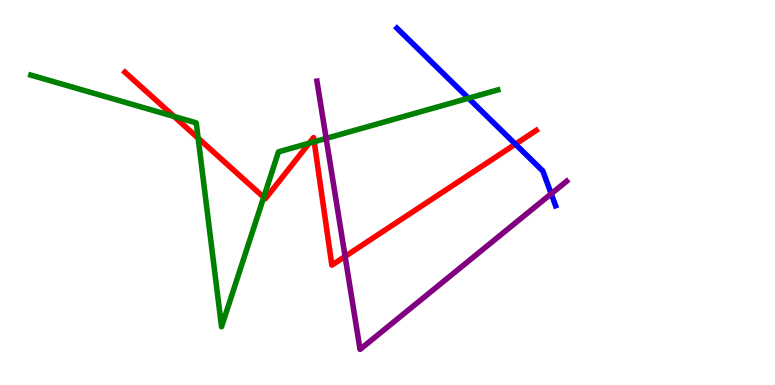[{'lines': ['blue', 'red'], 'intersections': [{'x': 6.65, 'y': 6.26}]}, {'lines': ['green', 'red'], 'intersections': [{'x': 2.25, 'y': 6.97}, {'x': 2.56, 'y': 6.41}, {'x': 3.4, 'y': 4.88}, {'x': 3.99, 'y': 6.28}, {'x': 4.05, 'y': 6.32}]}, {'lines': ['purple', 'red'], 'intersections': [{'x': 4.45, 'y': 3.34}]}, {'lines': ['blue', 'green'], 'intersections': [{'x': 6.05, 'y': 7.45}]}, {'lines': ['blue', 'purple'], 'intersections': [{'x': 7.11, 'y': 4.97}]}, {'lines': ['green', 'purple'], 'intersections': [{'x': 4.21, 'y': 6.41}]}]